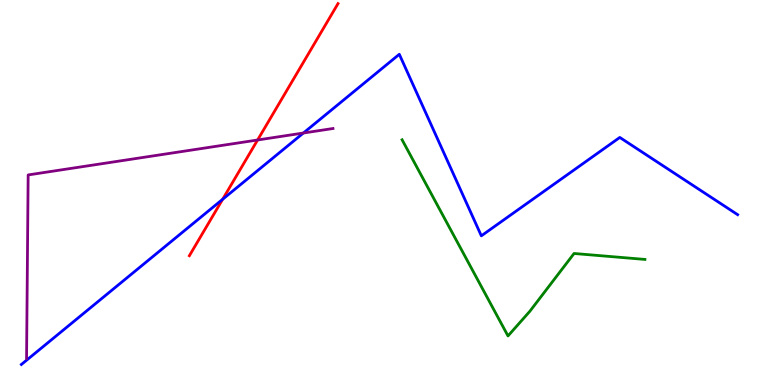[{'lines': ['blue', 'red'], 'intersections': [{'x': 2.87, 'y': 4.82}]}, {'lines': ['green', 'red'], 'intersections': []}, {'lines': ['purple', 'red'], 'intersections': [{'x': 3.32, 'y': 6.36}]}, {'lines': ['blue', 'green'], 'intersections': []}, {'lines': ['blue', 'purple'], 'intersections': [{'x': 3.91, 'y': 6.55}]}, {'lines': ['green', 'purple'], 'intersections': []}]